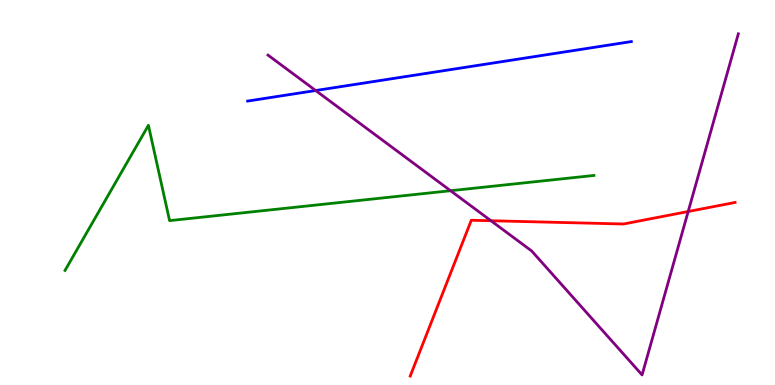[{'lines': ['blue', 'red'], 'intersections': []}, {'lines': ['green', 'red'], 'intersections': []}, {'lines': ['purple', 'red'], 'intersections': [{'x': 6.34, 'y': 4.27}, {'x': 8.88, 'y': 4.51}]}, {'lines': ['blue', 'green'], 'intersections': []}, {'lines': ['blue', 'purple'], 'intersections': [{'x': 4.07, 'y': 7.65}]}, {'lines': ['green', 'purple'], 'intersections': [{'x': 5.81, 'y': 5.05}]}]